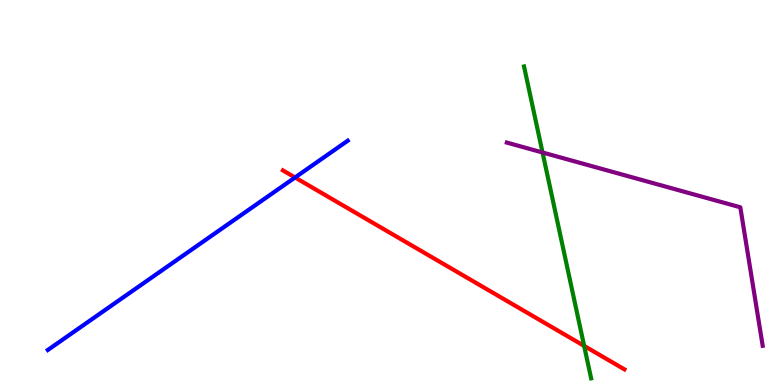[{'lines': ['blue', 'red'], 'intersections': [{'x': 3.81, 'y': 5.39}]}, {'lines': ['green', 'red'], 'intersections': [{'x': 7.54, 'y': 1.02}]}, {'lines': ['purple', 'red'], 'intersections': []}, {'lines': ['blue', 'green'], 'intersections': []}, {'lines': ['blue', 'purple'], 'intersections': []}, {'lines': ['green', 'purple'], 'intersections': [{'x': 7.0, 'y': 6.04}]}]